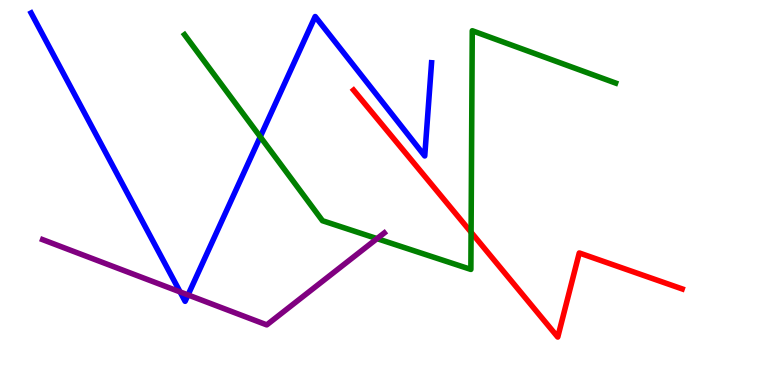[{'lines': ['blue', 'red'], 'intersections': []}, {'lines': ['green', 'red'], 'intersections': [{'x': 6.08, 'y': 3.97}]}, {'lines': ['purple', 'red'], 'intersections': []}, {'lines': ['blue', 'green'], 'intersections': [{'x': 3.36, 'y': 6.45}]}, {'lines': ['blue', 'purple'], 'intersections': [{'x': 2.32, 'y': 2.42}, {'x': 2.43, 'y': 2.34}]}, {'lines': ['green', 'purple'], 'intersections': [{'x': 4.86, 'y': 3.8}]}]